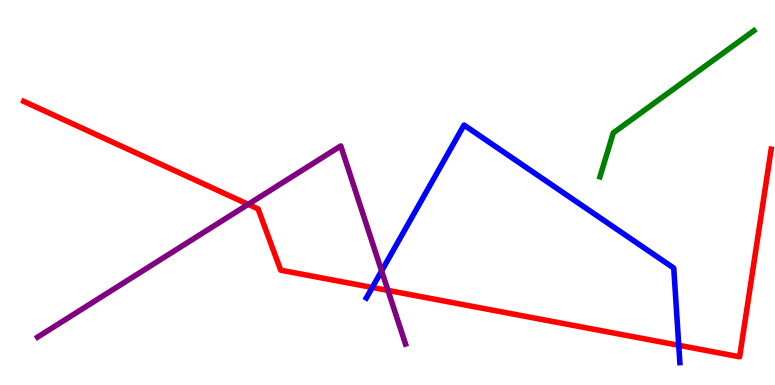[{'lines': ['blue', 'red'], 'intersections': [{'x': 4.8, 'y': 2.53}, {'x': 8.76, 'y': 1.03}]}, {'lines': ['green', 'red'], 'intersections': []}, {'lines': ['purple', 'red'], 'intersections': [{'x': 3.2, 'y': 4.69}, {'x': 5.01, 'y': 2.46}]}, {'lines': ['blue', 'green'], 'intersections': []}, {'lines': ['blue', 'purple'], 'intersections': [{'x': 4.92, 'y': 2.96}]}, {'lines': ['green', 'purple'], 'intersections': []}]